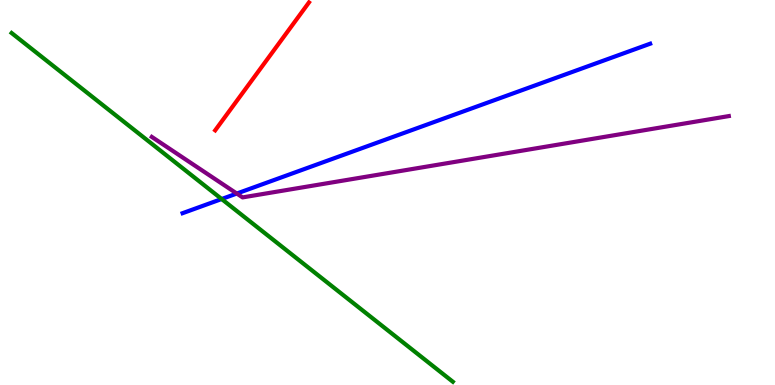[{'lines': ['blue', 'red'], 'intersections': []}, {'lines': ['green', 'red'], 'intersections': []}, {'lines': ['purple', 'red'], 'intersections': []}, {'lines': ['blue', 'green'], 'intersections': [{'x': 2.86, 'y': 4.83}]}, {'lines': ['blue', 'purple'], 'intersections': [{'x': 3.06, 'y': 4.97}]}, {'lines': ['green', 'purple'], 'intersections': []}]